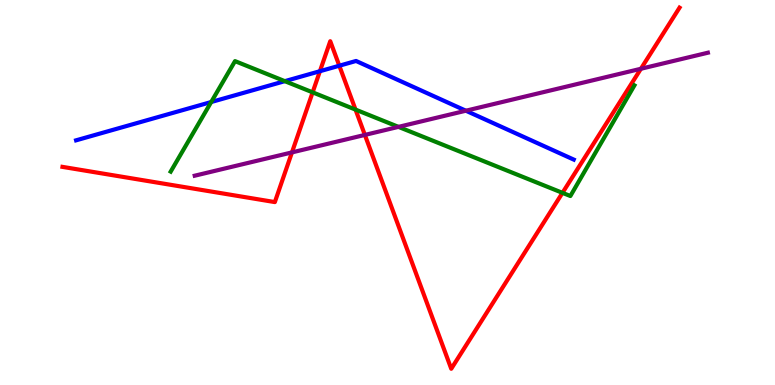[{'lines': ['blue', 'red'], 'intersections': [{'x': 4.13, 'y': 8.15}, {'x': 4.38, 'y': 8.29}]}, {'lines': ['green', 'red'], 'intersections': [{'x': 4.03, 'y': 7.6}, {'x': 4.59, 'y': 7.15}, {'x': 7.26, 'y': 4.99}]}, {'lines': ['purple', 'red'], 'intersections': [{'x': 3.77, 'y': 6.04}, {'x': 4.71, 'y': 6.5}, {'x': 8.27, 'y': 8.21}]}, {'lines': ['blue', 'green'], 'intersections': [{'x': 2.73, 'y': 7.35}, {'x': 3.68, 'y': 7.89}]}, {'lines': ['blue', 'purple'], 'intersections': [{'x': 6.01, 'y': 7.12}]}, {'lines': ['green', 'purple'], 'intersections': [{'x': 5.14, 'y': 6.7}]}]